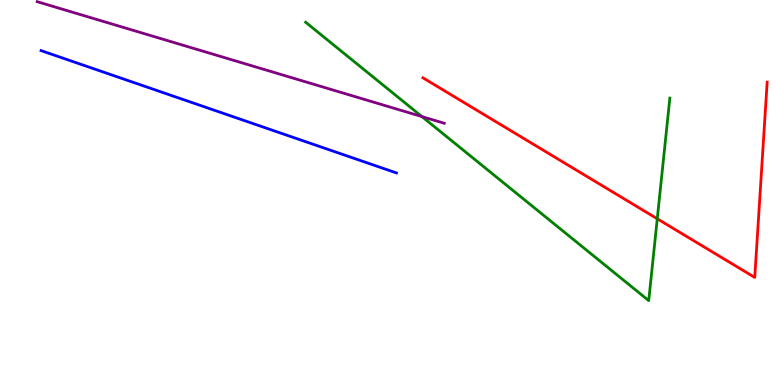[{'lines': ['blue', 'red'], 'intersections': []}, {'lines': ['green', 'red'], 'intersections': [{'x': 8.48, 'y': 4.32}]}, {'lines': ['purple', 'red'], 'intersections': []}, {'lines': ['blue', 'green'], 'intersections': []}, {'lines': ['blue', 'purple'], 'intersections': []}, {'lines': ['green', 'purple'], 'intersections': [{'x': 5.44, 'y': 6.97}]}]